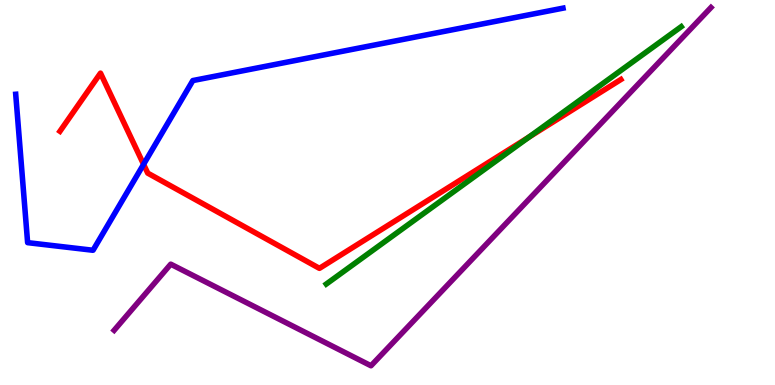[{'lines': ['blue', 'red'], 'intersections': [{'x': 1.85, 'y': 5.73}]}, {'lines': ['green', 'red'], 'intersections': [{'x': 6.82, 'y': 6.44}]}, {'lines': ['purple', 'red'], 'intersections': []}, {'lines': ['blue', 'green'], 'intersections': []}, {'lines': ['blue', 'purple'], 'intersections': []}, {'lines': ['green', 'purple'], 'intersections': []}]